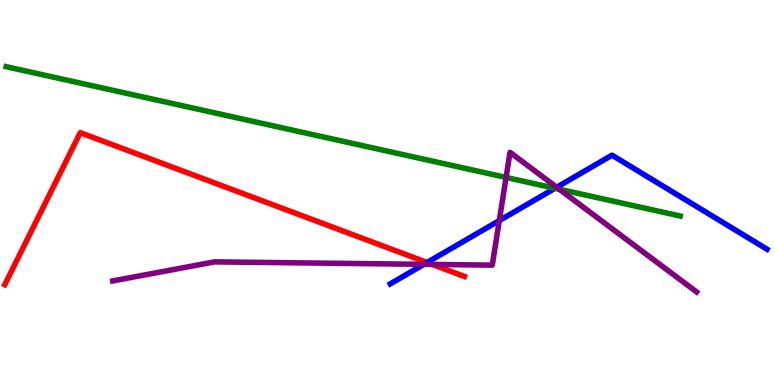[{'lines': ['blue', 'red'], 'intersections': [{'x': 5.51, 'y': 3.18}]}, {'lines': ['green', 'red'], 'intersections': []}, {'lines': ['purple', 'red'], 'intersections': [{'x': 5.58, 'y': 3.13}]}, {'lines': ['blue', 'green'], 'intersections': [{'x': 7.16, 'y': 5.11}]}, {'lines': ['blue', 'purple'], 'intersections': [{'x': 5.47, 'y': 3.13}, {'x': 6.44, 'y': 4.27}, {'x': 7.18, 'y': 5.14}]}, {'lines': ['green', 'purple'], 'intersections': [{'x': 6.53, 'y': 5.39}, {'x': 7.22, 'y': 5.08}]}]